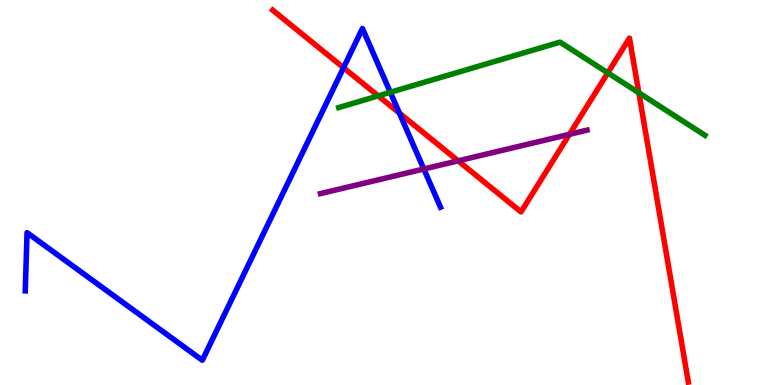[{'lines': ['blue', 'red'], 'intersections': [{'x': 4.43, 'y': 8.24}, {'x': 5.15, 'y': 7.06}]}, {'lines': ['green', 'red'], 'intersections': [{'x': 4.88, 'y': 7.51}, {'x': 7.84, 'y': 8.11}, {'x': 8.24, 'y': 7.59}]}, {'lines': ['purple', 'red'], 'intersections': [{'x': 5.91, 'y': 5.82}, {'x': 7.35, 'y': 6.51}]}, {'lines': ['blue', 'green'], 'intersections': [{'x': 5.04, 'y': 7.6}]}, {'lines': ['blue', 'purple'], 'intersections': [{'x': 5.47, 'y': 5.61}]}, {'lines': ['green', 'purple'], 'intersections': []}]